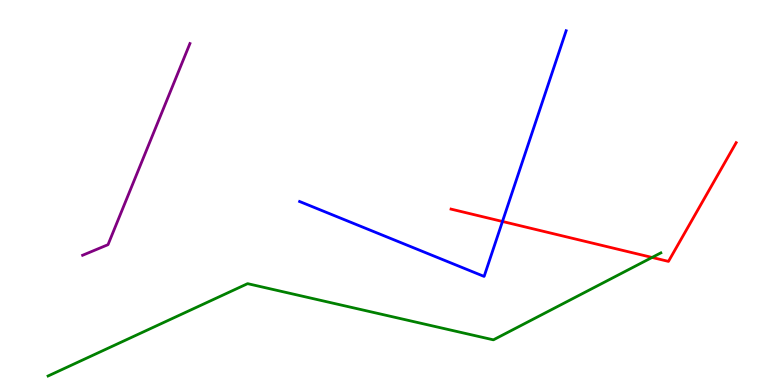[{'lines': ['blue', 'red'], 'intersections': [{'x': 6.48, 'y': 4.25}]}, {'lines': ['green', 'red'], 'intersections': [{'x': 8.41, 'y': 3.31}]}, {'lines': ['purple', 'red'], 'intersections': []}, {'lines': ['blue', 'green'], 'intersections': []}, {'lines': ['blue', 'purple'], 'intersections': []}, {'lines': ['green', 'purple'], 'intersections': []}]